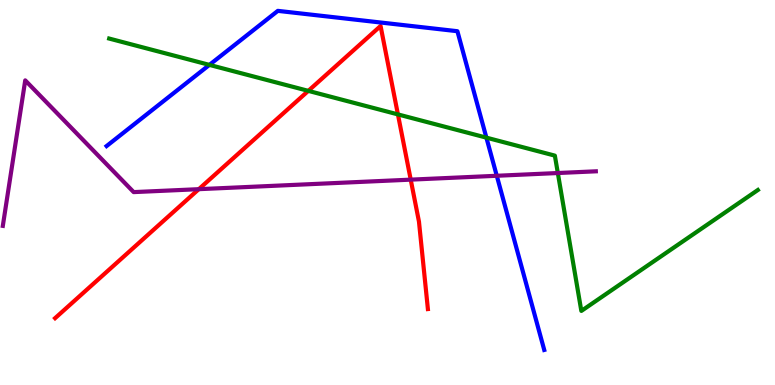[{'lines': ['blue', 'red'], 'intersections': []}, {'lines': ['green', 'red'], 'intersections': [{'x': 3.98, 'y': 7.64}, {'x': 5.13, 'y': 7.03}]}, {'lines': ['purple', 'red'], 'intersections': [{'x': 2.57, 'y': 5.09}, {'x': 5.3, 'y': 5.33}]}, {'lines': ['blue', 'green'], 'intersections': [{'x': 2.7, 'y': 8.31}, {'x': 6.28, 'y': 6.42}]}, {'lines': ['blue', 'purple'], 'intersections': [{'x': 6.41, 'y': 5.43}]}, {'lines': ['green', 'purple'], 'intersections': [{'x': 7.2, 'y': 5.51}]}]